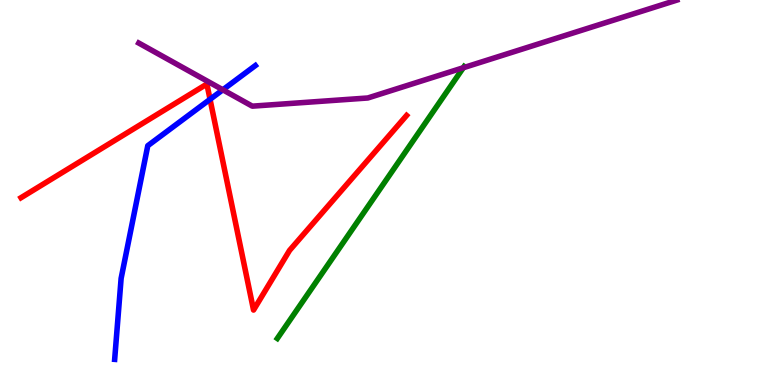[{'lines': ['blue', 'red'], 'intersections': [{'x': 2.71, 'y': 7.42}]}, {'lines': ['green', 'red'], 'intersections': []}, {'lines': ['purple', 'red'], 'intersections': []}, {'lines': ['blue', 'green'], 'intersections': []}, {'lines': ['blue', 'purple'], 'intersections': [{'x': 2.88, 'y': 7.67}]}, {'lines': ['green', 'purple'], 'intersections': [{'x': 5.98, 'y': 8.24}]}]